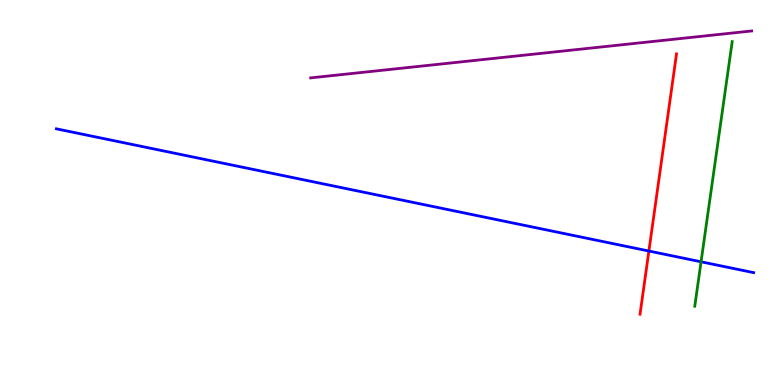[{'lines': ['blue', 'red'], 'intersections': [{'x': 8.37, 'y': 3.48}]}, {'lines': ['green', 'red'], 'intersections': []}, {'lines': ['purple', 'red'], 'intersections': []}, {'lines': ['blue', 'green'], 'intersections': [{'x': 9.05, 'y': 3.2}]}, {'lines': ['blue', 'purple'], 'intersections': []}, {'lines': ['green', 'purple'], 'intersections': []}]